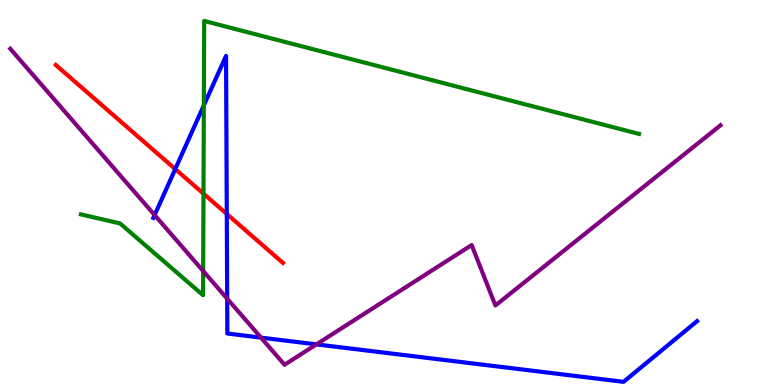[{'lines': ['blue', 'red'], 'intersections': [{'x': 2.26, 'y': 5.61}, {'x': 2.93, 'y': 4.44}]}, {'lines': ['green', 'red'], 'intersections': [{'x': 2.63, 'y': 4.97}]}, {'lines': ['purple', 'red'], 'intersections': []}, {'lines': ['blue', 'green'], 'intersections': [{'x': 2.63, 'y': 7.26}]}, {'lines': ['blue', 'purple'], 'intersections': [{'x': 2.0, 'y': 4.41}, {'x': 2.93, 'y': 2.24}, {'x': 3.37, 'y': 1.23}, {'x': 4.08, 'y': 1.06}]}, {'lines': ['green', 'purple'], 'intersections': [{'x': 2.62, 'y': 2.96}]}]